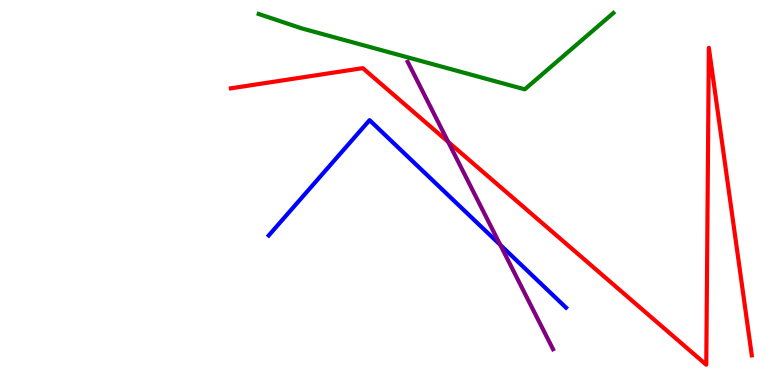[{'lines': ['blue', 'red'], 'intersections': []}, {'lines': ['green', 'red'], 'intersections': []}, {'lines': ['purple', 'red'], 'intersections': [{'x': 5.78, 'y': 6.31}]}, {'lines': ['blue', 'green'], 'intersections': []}, {'lines': ['blue', 'purple'], 'intersections': [{'x': 6.46, 'y': 3.64}]}, {'lines': ['green', 'purple'], 'intersections': []}]